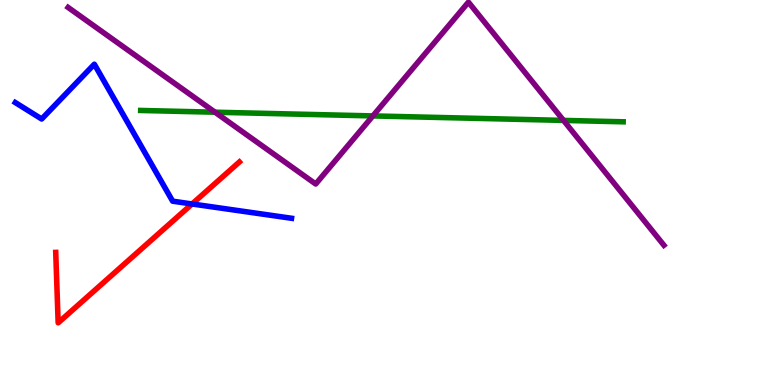[{'lines': ['blue', 'red'], 'intersections': [{'x': 2.48, 'y': 4.7}]}, {'lines': ['green', 'red'], 'intersections': []}, {'lines': ['purple', 'red'], 'intersections': []}, {'lines': ['blue', 'green'], 'intersections': []}, {'lines': ['blue', 'purple'], 'intersections': []}, {'lines': ['green', 'purple'], 'intersections': [{'x': 2.77, 'y': 7.09}, {'x': 4.81, 'y': 6.99}, {'x': 7.27, 'y': 6.87}]}]